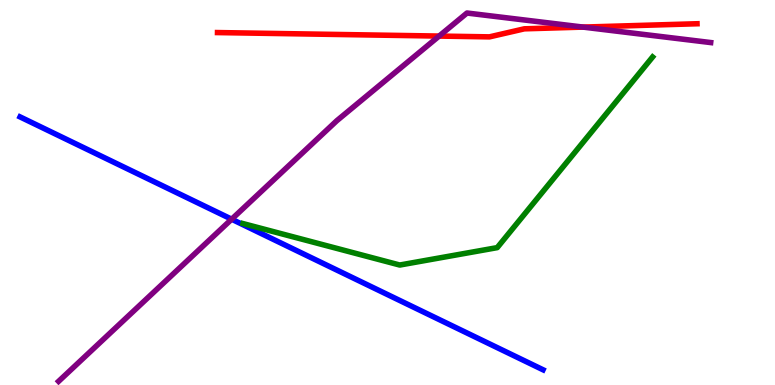[{'lines': ['blue', 'red'], 'intersections': []}, {'lines': ['green', 'red'], 'intersections': []}, {'lines': ['purple', 'red'], 'intersections': [{'x': 5.67, 'y': 9.06}, {'x': 7.52, 'y': 9.3}]}, {'lines': ['blue', 'green'], 'intersections': []}, {'lines': ['blue', 'purple'], 'intersections': [{'x': 2.99, 'y': 4.31}]}, {'lines': ['green', 'purple'], 'intersections': []}]